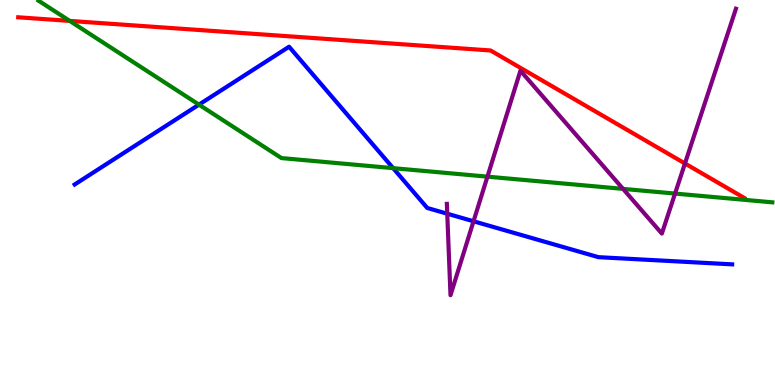[{'lines': ['blue', 'red'], 'intersections': []}, {'lines': ['green', 'red'], 'intersections': [{'x': 0.9, 'y': 9.46}]}, {'lines': ['purple', 'red'], 'intersections': [{'x': 8.84, 'y': 5.75}]}, {'lines': ['blue', 'green'], 'intersections': [{'x': 2.57, 'y': 7.28}, {'x': 5.07, 'y': 5.63}]}, {'lines': ['blue', 'purple'], 'intersections': [{'x': 5.77, 'y': 4.45}, {'x': 6.11, 'y': 4.25}]}, {'lines': ['green', 'purple'], 'intersections': [{'x': 6.29, 'y': 5.41}, {'x': 8.04, 'y': 5.09}, {'x': 8.71, 'y': 4.97}]}]